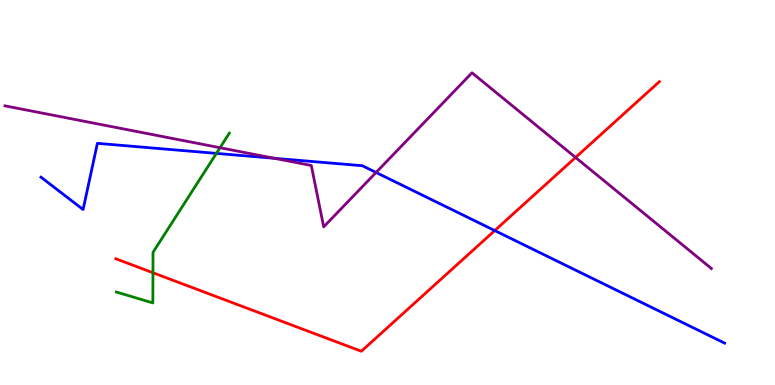[{'lines': ['blue', 'red'], 'intersections': [{'x': 6.38, 'y': 4.01}]}, {'lines': ['green', 'red'], 'intersections': [{'x': 1.97, 'y': 2.92}]}, {'lines': ['purple', 'red'], 'intersections': [{'x': 7.43, 'y': 5.91}]}, {'lines': ['blue', 'green'], 'intersections': [{'x': 2.79, 'y': 6.02}]}, {'lines': ['blue', 'purple'], 'intersections': [{'x': 3.54, 'y': 5.89}, {'x': 4.85, 'y': 5.52}]}, {'lines': ['green', 'purple'], 'intersections': [{'x': 2.84, 'y': 6.16}]}]